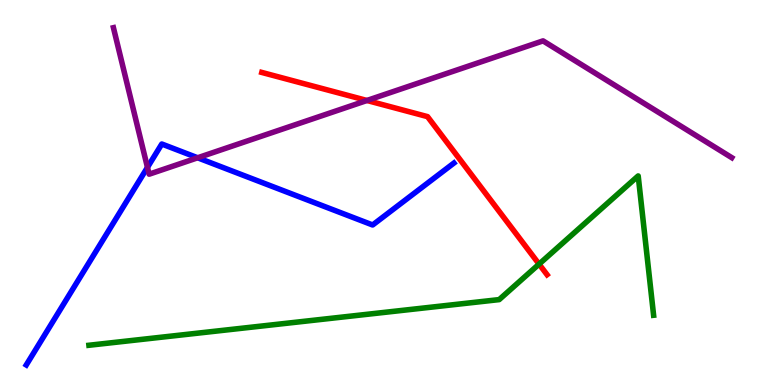[{'lines': ['blue', 'red'], 'intersections': []}, {'lines': ['green', 'red'], 'intersections': [{'x': 6.96, 'y': 3.14}]}, {'lines': ['purple', 'red'], 'intersections': [{'x': 4.73, 'y': 7.39}]}, {'lines': ['blue', 'green'], 'intersections': []}, {'lines': ['blue', 'purple'], 'intersections': [{'x': 1.9, 'y': 5.65}, {'x': 2.55, 'y': 5.9}]}, {'lines': ['green', 'purple'], 'intersections': []}]